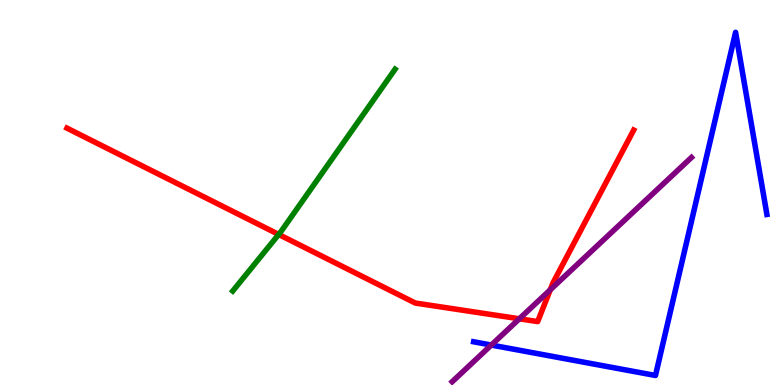[{'lines': ['blue', 'red'], 'intersections': []}, {'lines': ['green', 'red'], 'intersections': [{'x': 3.6, 'y': 3.91}]}, {'lines': ['purple', 'red'], 'intersections': [{'x': 6.7, 'y': 1.72}, {'x': 7.1, 'y': 2.47}]}, {'lines': ['blue', 'green'], 'intersections': []}, {'lines': ['blue', 'purple'], 'intersections': [{'x': 6.34, 'y': 1.04}]}, {'lines': ['green', 'purple'], 'intersections': []}]